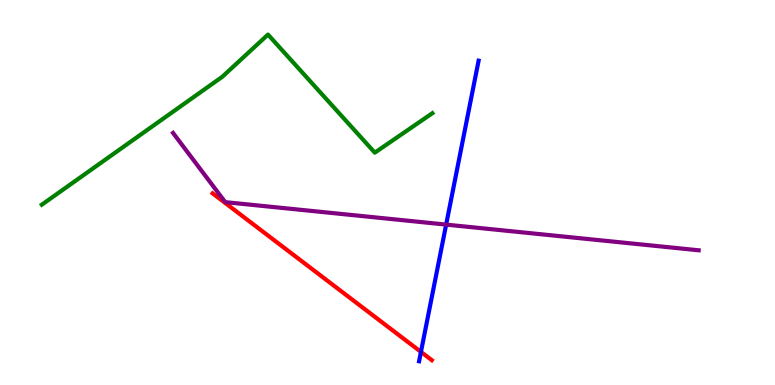[{'lines': ['blue', 'red'], 'intersections': [{'x': 5.43, 'y': 0.86}]}, {'lines': ['green', 'red'], 'intersections': []}, {'lines': ['purple', 'red'], 'intersections': []}, {'lines': ['blue', 'green'], 'intersections': []}, {'lines': ['blue', 'purple'], 'intersections': [{'x': 5.76, 'y': 4.17}]}, {'lines': ['green', 'purple'], 'intersections': []}]